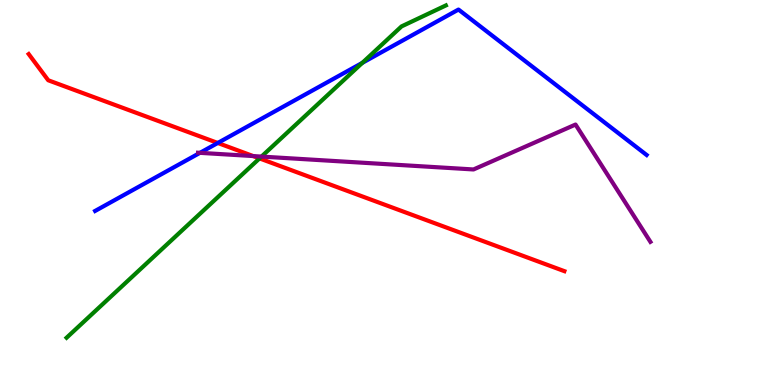[{'lines': ['blue', 'red'], 'intersections': [{'x': 2.81, 'y': 6.29}]}, {'lines': ['green', 'red'], 'intersections': [{'x': 3.35, 'y': 5.89}]}, {'lines': ['purple', 'red'], 'intersections': [{'x': 3.27, 'y': 5.95}]}, {'lines': ['blue', 'green'], 'intersections': [{'x': 4.68, 'y': 8.37}]}, {'lines': ['blue', 'purple'], 'intersections': [{'x': 2.58, 'y': 6.03}]}, {'lines': ['green', 'purple'], 'intersections': [{'x': 3.37, 'y': 5.93}]}]